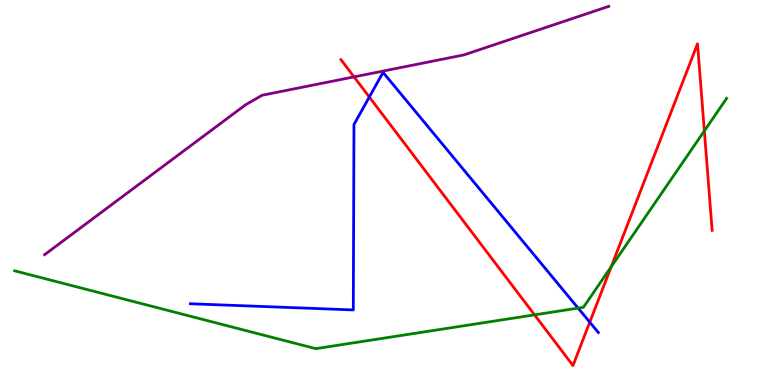[{'lines': ['blue', 'red'], 'intersections': [{'x': 4.77, 'y': 7.48}, {'x': 7.61, 'y': 1.63}]}, {'lines': ['green', 'red'], 'intersections': [{'x': 6.9, 'y': 1.82}, {'x': 7.89, 'y': 3.07}, {'x': 9.09, 'y': 6.6}]}, {'lines': ['purple', 'red'], 'intersections': [{'x': 4.57, 'y': 8.0}]}, {'lines': ['blue', 'green'], 'intersections': [{'x': 7.46, 'y': 2.0}]}, {'lines': ['blue', 'purple'], 'intersections': []}, {'lines': ['green', 'purple'], 'intersections': []}]